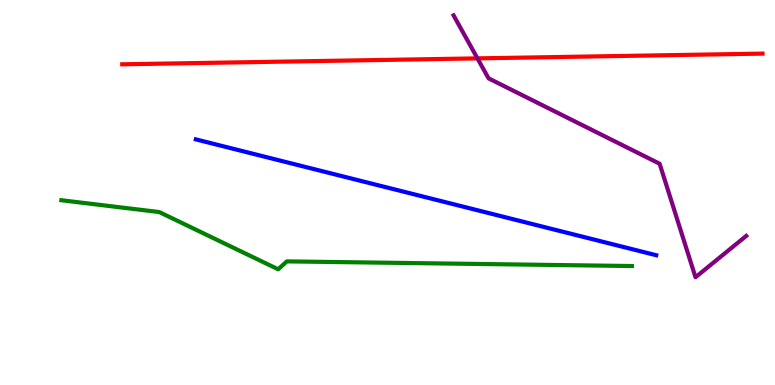[{'lines': ['blue', 'red'], 'intersections': []}, {'lines': ['green', 'red'], 'intersections': []}, {'lines': ['purple', 'red'], 'intersections': [{'x': 6.16, 'y': 8.48}]}, {'lines': ['blue', 'green'], 'intersections': []}, {'lines': ['blue', 'purple'], 'intersections': []}, {'lines': ['green', 'purple'], 'intersections': []}]